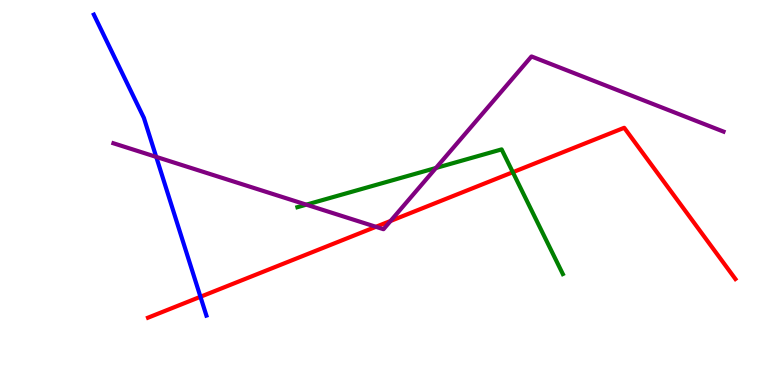[{'lines': ['blue', 'red'], 'intersections': [{'x': 2.59, 'y': 2.29}]}, {'lines': ['green', 'red'], 'intersections': [{'x': 6.62, 'y': 5.53}]}, {'lines': ['purple', 'red'], 'intersections': [{'x': 4.85, 'y': 4.11}, {'x': 5.04, 'y': 4.26}]}, {'lines': ['blue', 'green'], 'intersections': []}, {'lines': ['blue', 'purple'], 'intersections': [{'x': 2.02, 'y': 5.92}]}, {'lines': ['green', 'purple'], 'intersections': [{'x': 3.95, 'y': 4.68}, {'x': 5.63, 'y': 5.64}]}]